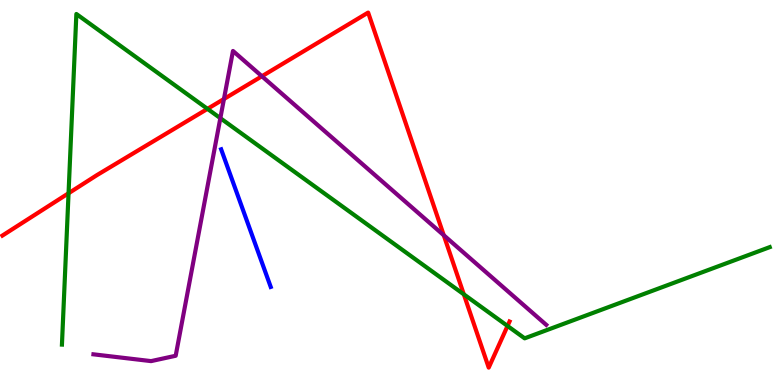[{'lines': ['blue', 'red'], 'intersections': []}, {'lines': ['green', 'red'], 'intersections': [{'x': 0.884, 'y': 4.98}, {'x': 2.68, 'y': 7.17}, {'x': 5.98, 'y': 2.36}, {'x': 6.55, 'y': 1.53}]}, {'lines': ['purple', 'red'], 'intersections': [{'x': 2.89, 'y': 7.43}, {'x': 3.38, 'y': 8.02}, {'x': 5.73, 'y': 3.89}]}, {'lines': ['blue', 'green'], 'intersections': []}, {'lines': ['blue', 'purple'], 'intersections': []}, {'lines': ['green', 'purple'], 'intersections': [{'x': 2.84, 'y': 6.93}]}]